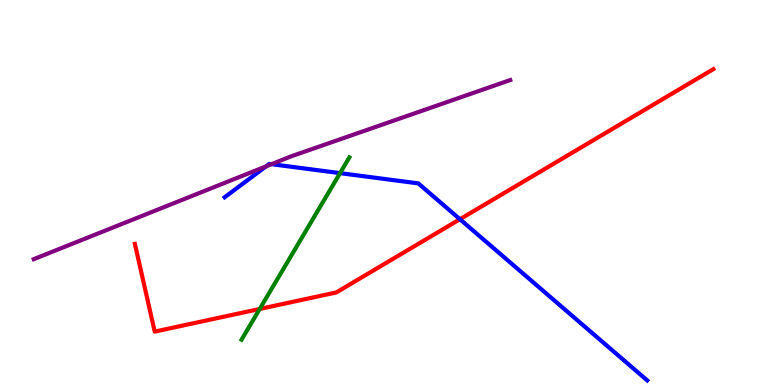[{'lines': ['blue', 'red'], 'intersections': [{'x': 5.93, 'y': 4.31}]}, {'lines': ['green', 'red'], 'intersections': [{'x': 3.35, 'y': 1.97}]}, {'lines': ['purple', 'red'], 'intersections': []}, {'lines': ['blue', 'green'], 'intersections': [{'x': 4.39, 'y': 5.5}]}, {'lines': ['blue', 'purple'], 'intersections': [{'x': 3.43, 'y': 5.68}, {'x': 3.5, 'y': 5.74}]}, {'lines': ['green', 'purple'], 'intersections': []}]